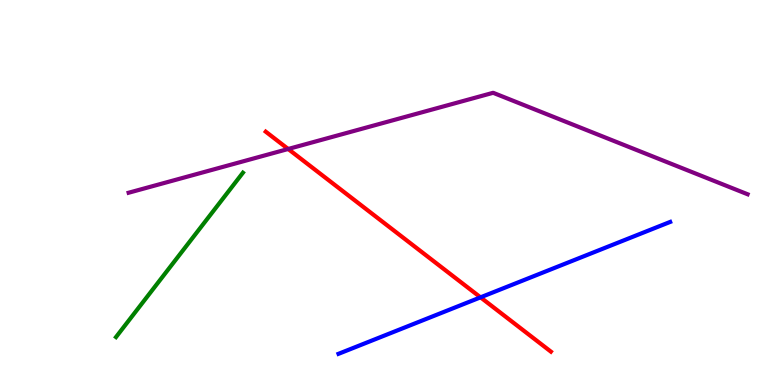[{'lines': ['blue', 'red'], 'intersections': [{'x': 6.2, 'y': 2.28}]}, {'lines': ['green', 'red'], 'intersections': []}, {'lines': ['purple', 'red'], 'intersections': [{'x': 3.72, 'y': 6.13}]}, {'lines': ['blue', 'green'], 'intersections': []}, {'lines': ['blue', 'purple'], 'intersections': []}, {'lines': ['green', 'purple'], 'intersections': []}]